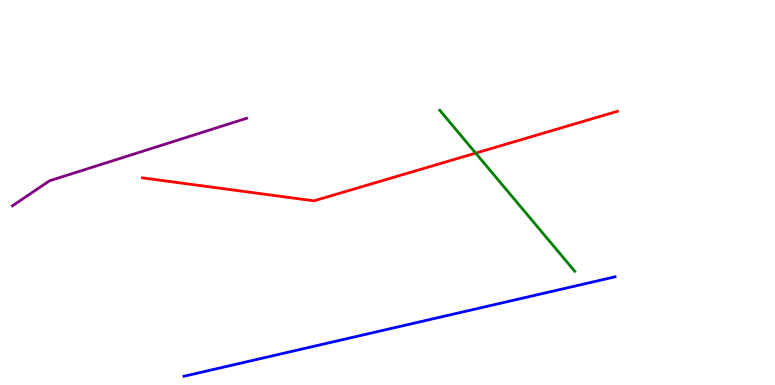[{'lines': ['blue', 'red'], 'intersections': []}, {'lines': ['green', 'red'], 'intersections': [{'x': 6.14, 'y': 6.02}]}, {'lines': ['purple', 'red'], 'intersections': []}, {'lines': ['blue', 'green'], 'intersections': []}, {'lines': ['blue', 'purple'], 'intersections': []}, {'lines': ['green', 'purple'], 'intersections': []}]